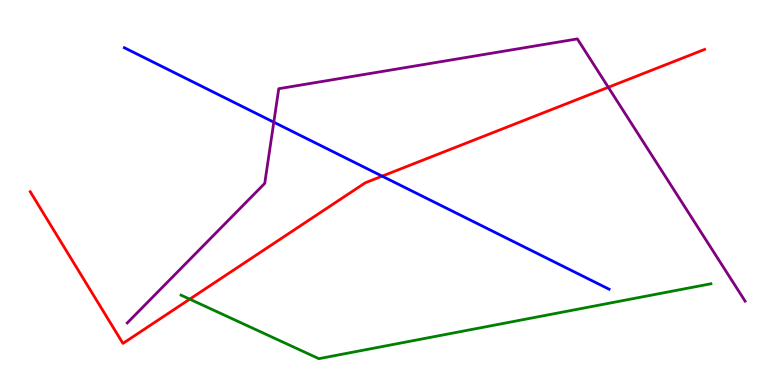[{'lines': ['blue', 'red'], 'intersections': [{'x': 4.93, 'y': 5.42}]}, {'lines': ['green', 'red'], 'intersections': [{'x': 2.45, 'y': 2.23}]}, {'lines': ['purple', 'red'], 'intersections': [{'x': 7.85, 'y': 7.73}]}, {'lines': ['blue', 'green'], 'intersections': []}, {'lines': ['blue', 'purple'], 'intersections': [{'x': 3.53, 'y': 6.83}]}, {'lines': ['green', 'purple'], 'intersections': []}]